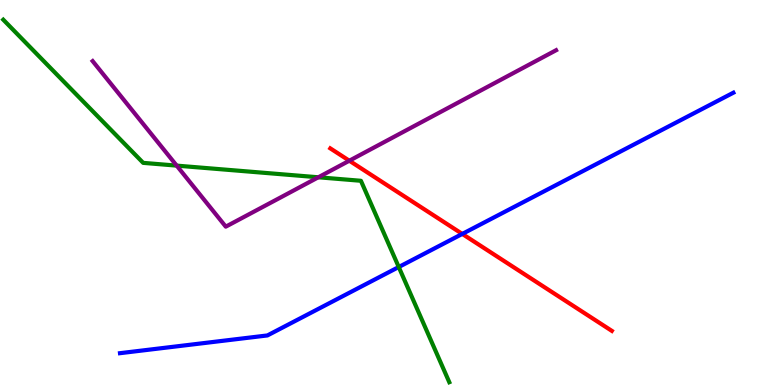[{'lines': ['blue', 'red'], 'intersections': [{'x': 5.96, 'y': 3.92}]}, {'lines': ['green', 'red'], 'intersections': []}, {'lines': ['purple', 'red'], 'intersections': [{'x': 4.51, 'y': 5.83}]}, {'lines': ['blue', 'green'], 'intersections': [{'x': 5.15, 'y': 3.06}]}, {'lines': ['blue', 'purple'], 'intersections': []}, {'lines': ['green', 'purple'], 'intersections': [{'x': 2.28, 'y': 5.7}, {'x': 4.11, 'y': 5.4}]}]